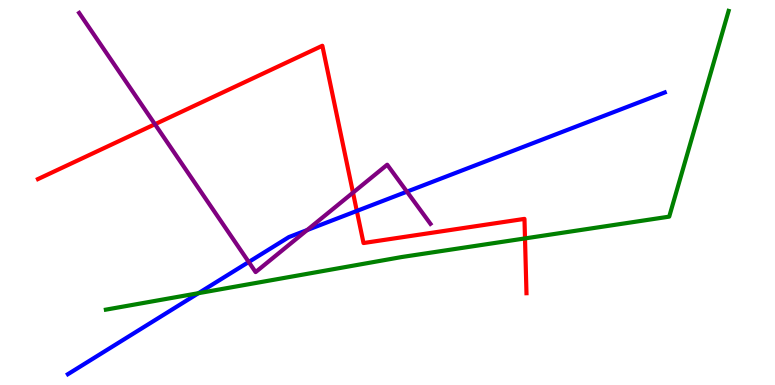[{'lines': ['blue', 'red'], 'intersections': [{'x': 4.6, 'y': 4.52}]}, {'lines': ['green', 'red'], 'intersections': [{'x': 6.77, 'y': 3.81}]}, {'lines': ['purple', 'red'], 'intersections': [{'x': 2.0, 'y': 6.77}, {'x': 4.55, 'y': 5.0}]}, {'lines': ['blue', 'green'], 'intersections': [{'x': 2.56, 'y': 2.38}]}, {'lines': ['blue', 'purple'], 'intersections': [{'x': 3.21, 'y': 3.19}, {'x': 3.96, 'y': 4.02}, {'x': 5.25, 'y': 5.02}]}, {'lines': ['green', 'purple'], 'intersections': []}]